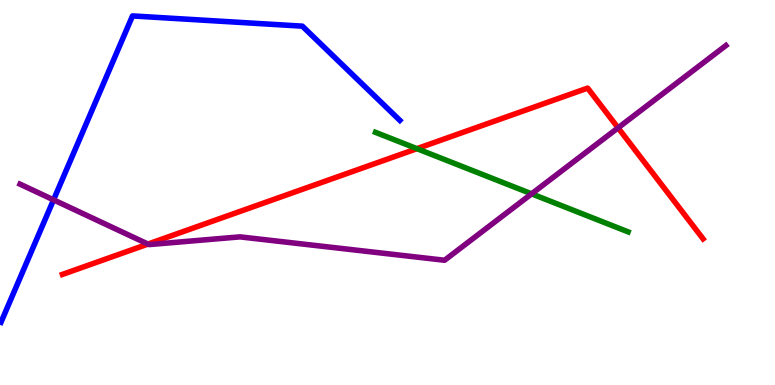[{'lines': ['blue', 'red'], 'intersections': []}, {'lines': ['green', 'red'], 'intersections': [{'x': 5.38, 'y': 6.14}]}, {'lines': ['purple', 'red'], 'intersections': [{'x': 1.91, 'y': 3.66}, {'x': 7.98, 'y': 6.68}]}, {'lines': ['blue', 'green'], 'intersections': []}, {'lines': ['blue', 'purple'], 'intersections': [{'x': 0.691, 'y': 4.81}]}, {'lines': ['green', 'purple'], 'intersections': [{'x': 6.86, 'y': 4.97}]}]